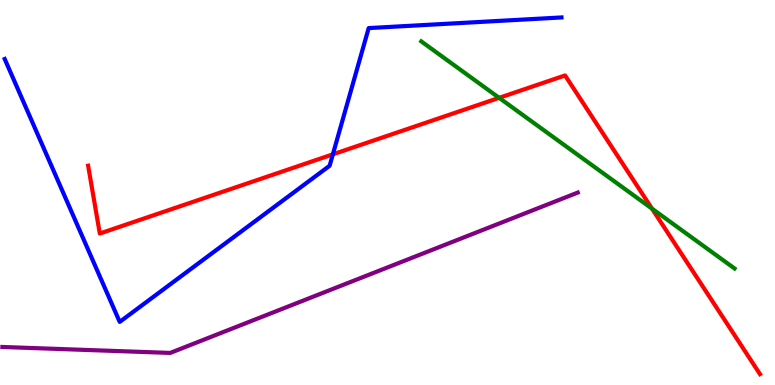[{'lines': ['blue', 'red'], 'intersections': [{'x': 4.29, 'y': 5.99}]}, {'lines': ['green', 'red'], 'intersections': [{'x': 6.44, 'y': 7.46}, {'x': 8.41, 'y': 4.58}]}, {'lines': ['purple', 'red'], 'intersections': []}, {'lines': ['blue', 'green'], 'intersections': []}, {'lines': ['blue', 'purple'], 'intersections': []}, {'lines': ['green', 'purple'], 'intersections': []}]